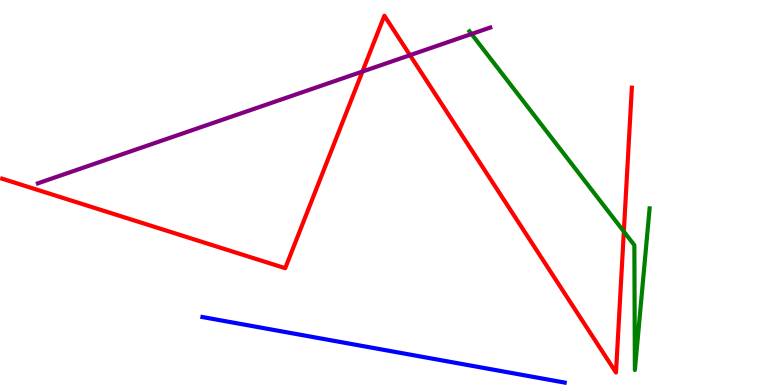[{'lines': ['blue', 'red'], 'intersections': []}, {'lines': ['green', 'red'], 'intersections': [{'x': 8.05, 'y': 3.99}]}, {'lines': ['purple', 'red'], 'intersections': [{'x': 4.68, 'y': 8.14}, {'x': 5.29, 'y': 8.57}]}, {'lines': ['blue', 'green'], 'intersections': []}, {'lines': ['blue', 'purple'], 'intersections': []}, {'lines': ['green', 'purple'], 'intersections': [{'x': 6.08, 'y': 9.12}]}]